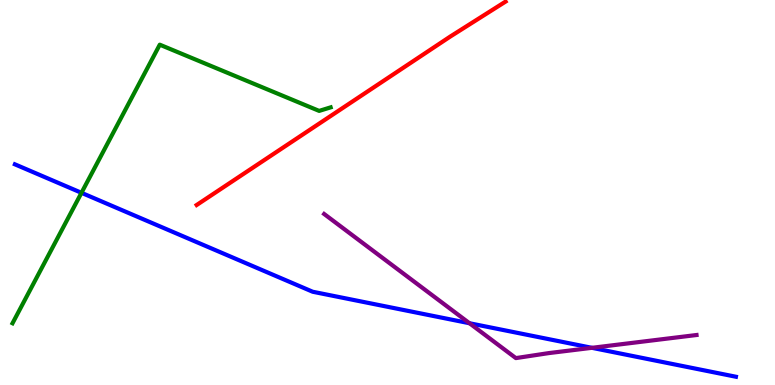[{'lines': ['blue', 'red'], 'intersections': []}, {'lines': ['green', 'red'], 'intersections': []}, {'lines': ['purple', 'red'], 'intersections': []}, {'lines': ['blue', 'green'], 'intersections': [{'x': 1.05, 'y': 4.99}]}, {'lines': ['blue', 'purple'], 'intersections': [{'x': 6.06, 'y': 1.6}, {'x': 7.64, 'y': 0.966}]}, {'lines': ['green', 'purple'], 'intersections': []}]